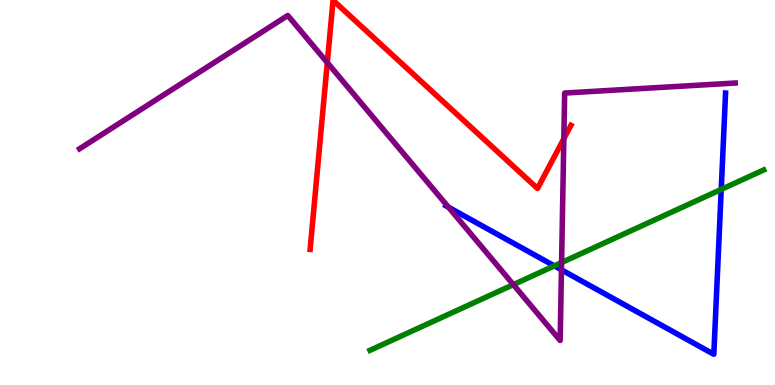[{'lines': ['blue', 'red'], 'intersections': []}, {'lines': ['green', 'red'], 'intersections': []}, {'lines': ['purple', 'red'], 'intersections': [{'x': 4.22, 'y': 8.37}, {'x': 7.28, 'y': 6.4}]}, {'lines': ['blue', 'green'], 'intersections': [{'x': 7.15, 'y': 3.09}, {'x': 9.31, 'y': 5.08}]}, {'lines': ['blue', 'purple'], 'intersections': [{'x': 5.79, 'y': 4.62}, {'x': 7.24, 'y': 2.99}]}, {'lines': ['green', 'purple'], 'intersections': [{'x': 6.62, 'y': 2.61}, {'x': 7.25, 'y': 3.18}]}]